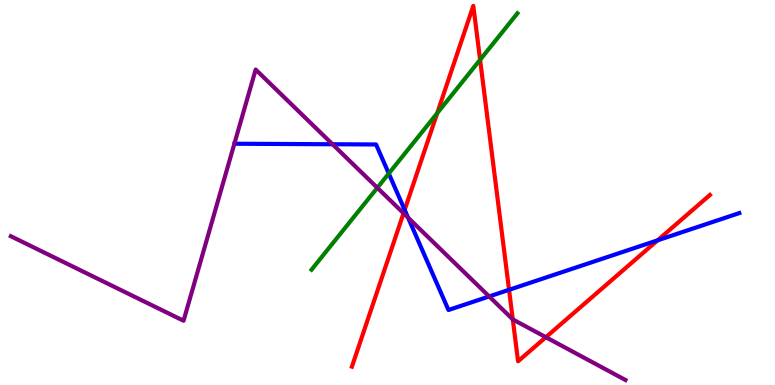[{'lines': ['blue', 'red'], 'intersections': [{'x': 5.22, 'y': 4.55}, {'x': 6.57, 'y': 2.47}, {'x': 8.49, 'y': 3.76}]}, {'lines': ['green', 'red'], 'intersections': [{'x': 5.64, 'y': 7.06}, {'x': 6.19, 'y': 8.45}]}, {'lines': ['purple', 'red'], 'intersections': [{'x': 5.21, 'y': 4.46}, {'x': 6.62, 'y': 1.7}, {'x': 7.04, 'y': 1.24}]}, {'lines': ['blue', 'green'], 'intersections': [{'x': 5.02, 'y': 5.49}]}, {'lines': ['blue', 'purple'], 'intersections': [{'x': 4.29, 'y': 6.25}, {'x': 5.27, 'y': 4.35}, {'x': 6.31, 'y': 2.3}]}, {'lines': ['green', 'purple'], 'intersections': [{'x': 4.87, 'y': 5.12}]}]